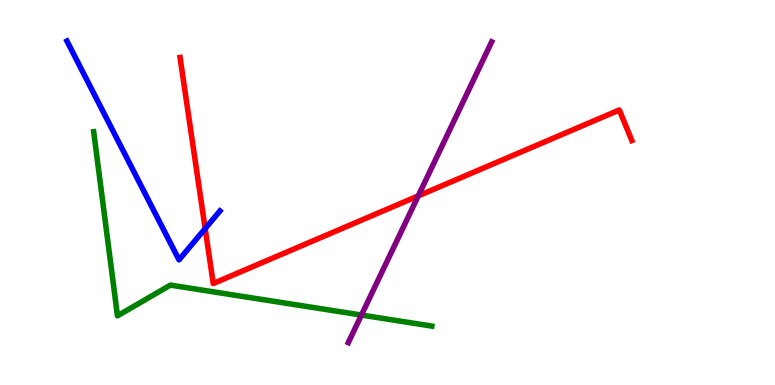[{'lines': ['blue', 'red'], 'intersections': [{'x': 2.65, 'y': 4.06}]}, {'lines': ['green', 'red'], 'intersections': []}, {'lines': ['purple', 'red'], 'intersections': [{'x': 5.4, 'y': 4.91}]}, {'lines': ['blue', 'green'], 'intersections': []}, {'lines': ['blue', 'purple'], 'intersections': []}, {'lines': ['green', 'purple'], 'intersections': [{'x': 4.66, 'y': 1.82}]}]